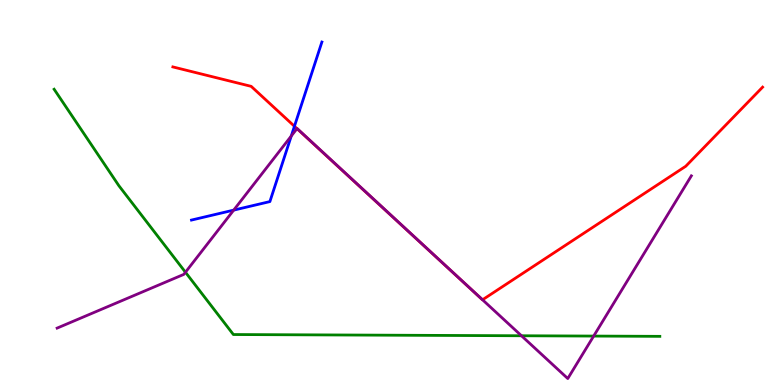[{'lines': ['blue', 'red'], 'intersections': [{'x': 3.8, 'y': 6.72}]}, {'lines': ['green', 'red'], 'intersections': []}, {'lines': ['purple', 'red'], 'intersections': [{'x': 3.83, 'y': 6.66}, {'x': 6.23, 'y': 2.21}]}, {'lines': ['blue', 'green'], 'intersections': []}, {'lines': ['blue', 'purple'], 'intersections': [{'x': 3.02, 'y': 4.54}, {'x': 3.76, 'y': 6.47}]}, {'lines': ['green', 'purple'], 'intersections': [{'x': 2.39, 'y': 2.93}, {'x': 6.73, 'y': 1.28}, {'x': 7.66, 'y': 1.27}]}]